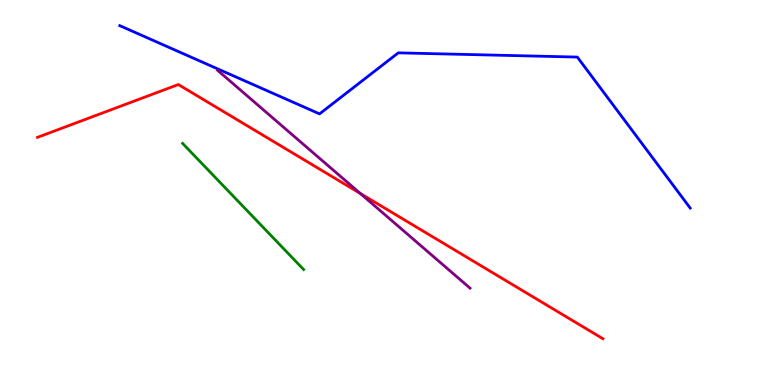[{'lines': ['blue', 'red'], 'intersections': []}, {'lines': ['green', 'red'], 'intersections': []}, {'lines': ['purple', 'red'], 'intersections': [{'x': 4.65, 'y': 4.97}]}, {'lines': ['blue', 'green'], 'intersections': []}, {'lines': ['blue', 'purple'], 'intersections': []}, {'lines': ['green', 'purple'], 'intersections': []}]